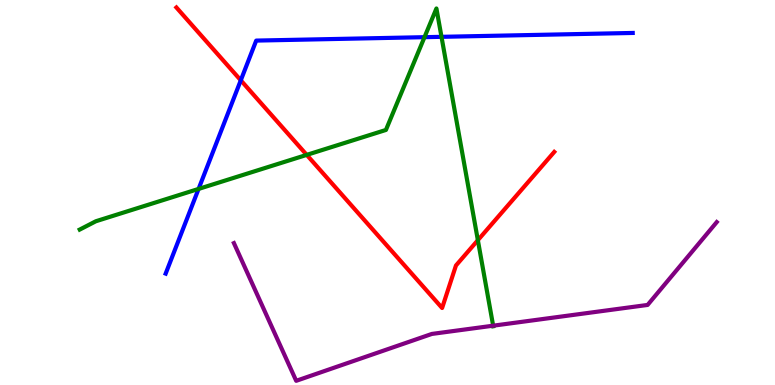[{'lines': ['blue', 'red'], 'intersections': [{'x': 3.11, 'y': 7.91}]}, {'lines': ['green', 'red'], 'intersections': [{'x': 3.96, 'y': 5.98}, {'x': 6.17, 'y': 3.76}]}, {'lines': ['purple', 'red'], 'intersections': []}, {'lines': ['blue', 'green'], 'intersections': [{'x': 2.56, 'y': 5.09}, {'x': 5.48, 'y': 9.03}, {'x': 5.7, 'y': 9.04}]}, {'lines': ['blue', 'purple'], 'intersections': []}, {'lines': ['green', 'purple'], 'intersections': [{'x': 6.36, 'y': 1.54}]}]